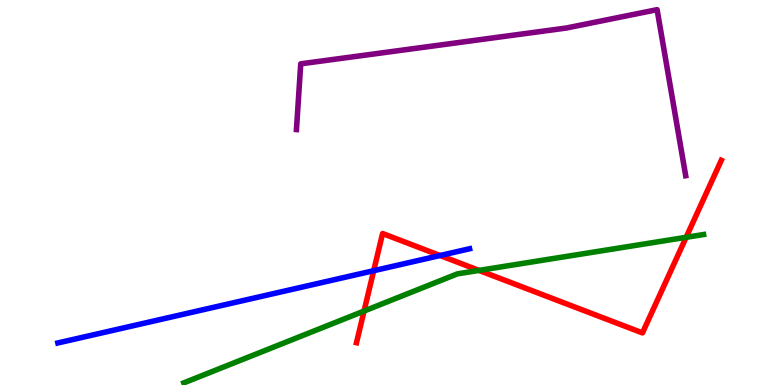[{'lines': ['blue', 'red'], 'intersections': [{'x': 4.82, 'y': 2.97}, {'x': 5.68, 'y': 3.36}]}, {'lines': ['green', 'red'], 'intersections': [{'x': 4.7, 'y': 1.92}, {'x': 6.18, 'y': 2.98}, {'x': 8.85, 'y': 3.84}]}, {'lines': ['purple', 'red'], 'intersections': []}, {'lines': ['blue', 'green'], 'intersections': []}, {'lines': ['blue', 'purple'], 'intersections': []}, {'lines': ['green', 'purple'], 'intersections': []}]